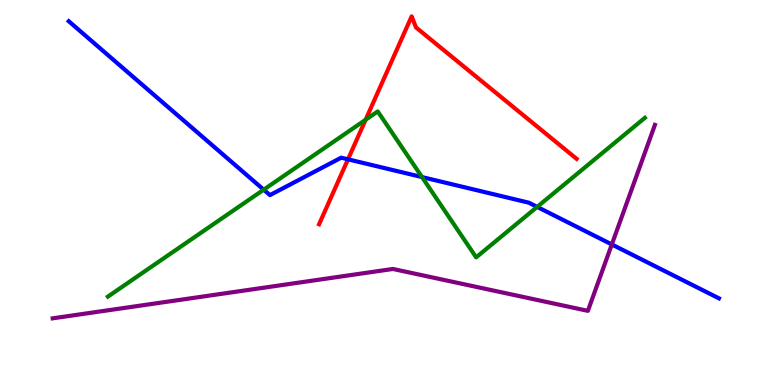[{'lines': ['blue', 'red'], 'intersections': [{'x': 4.49, 'y': 5.86}]}, {'lines': ['green', 'red'], 'intersections': [{'x': 4.72, 'y': 6.89}]}, {'lines': ['purple', 'red'], 'intersections': []}, {'lines': ['blue', 'green'], 'intersections': [{'x': 3.4, 'y': 5.07}, {'x': 5.45, 'y': 5.4}, {'x': 6.93, 'y': 4.63}]}, {'lines': ['blue', 'purple'], 'intersections': [{'x': 7.89, 'y': 3.65}]}, {'lines': ['green', 'purple'], 'intersections': []}]